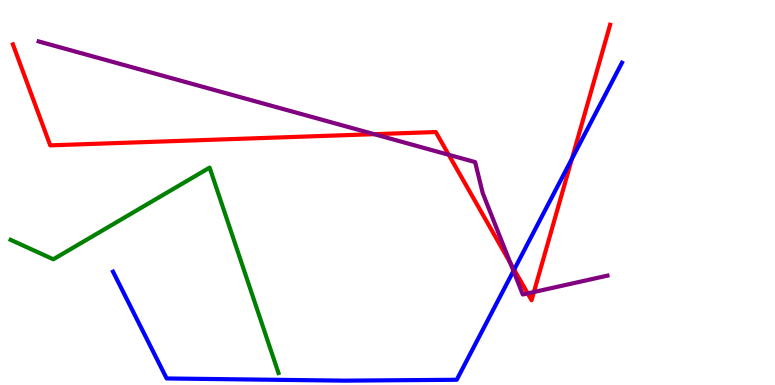[{'lines': ['blue', 'red'], 'intersections': [{'x': 6.63, 'y': 3.0}, {'x': 7.38, 'y': 5.88}]}, {'lines': ['green', 'red'], 'intersections': []}, {'lines': ['purple', 'red'], 'intersections': [{'x': 4.83, 'y': 6.52}, {'x': 5.79, 'y': 5.98}, {'x': 6.58, 'y': 3.17}, {'x': 6.81, 'y': 2.38}, {'x': 6.89, 'y': 2.42}]}, {'lines': ['blue', 'green'], 'intersections': []}, {'lines': ['blue', 'purple'], 'intersections': [{'x': 6.63, 'y': 2.96}]}, {'lines': ['green', 'purple'], 'intersections': []}]